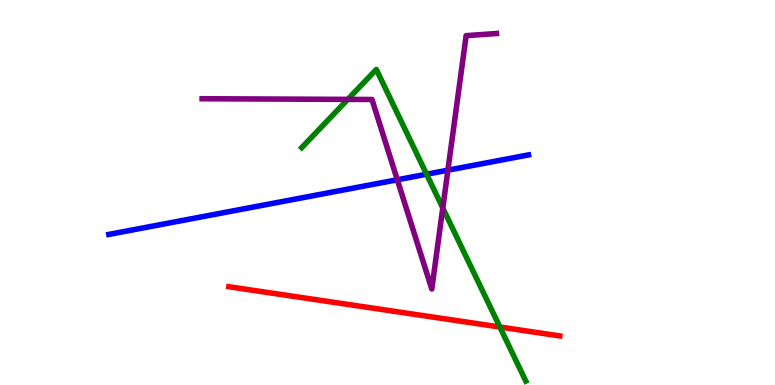[{'lines': ['blue', 'red'], 'intersections': []}, {'lines': ['green', 'red'], 'intersections': [{'x': 6.45, 'y': 1.51}]}, {'lines': ['purple', 'red'], 'intersections': []}, {'lines': ['blue', 'green'], 'intersections': [{'x': 5.5, 'y': 5.47}]}, {'lines': ['blue', 'purple'], 'intersections': [{'x': 5.13, 'y': 5.33}, {'x': 5.78, 'y': 5.58}]}, {'lines': ['green', 'purple'], 'intersections': [{'x': 4.49, 'y': 7.42}, {'x': 5.71, 'y': 4.6}]}]